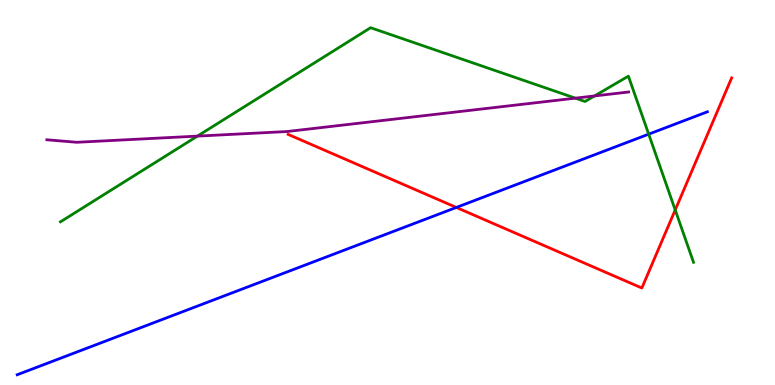[{'lines': ['blue', 'red'], 'intersections': [{'x': 5.89, 'y': 4.61}]}, {'lines': ['green', 'red'], 'intersections': [{'x': 8.71, 'y': 4.55}]}, {'lines': ['purple', 'red'], 'intersections': []}, {'lines': ['blue', 'green'], 'intersections': [{'x': 8.37, 'y': 6.52}]}, {'lines': ['blue', 'purple'], 'intersections': []}, {'lines': ['green', 'purple'], 'intersections': [{'x': 2.55, 'y': 6.46}, {'x': 7.42, 'y': 7.45}, {'x': 7.67, 'y': 7.51}]}]